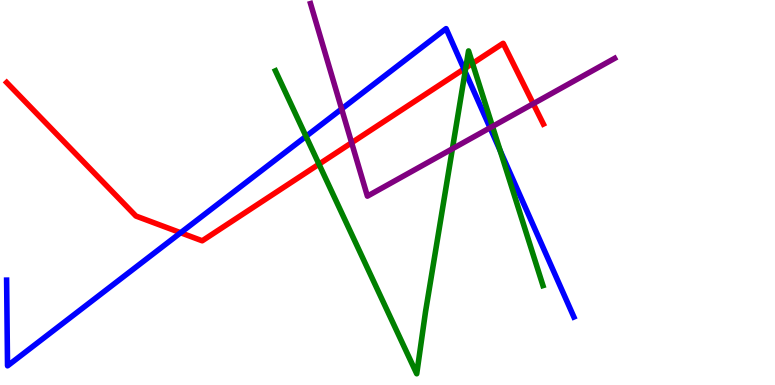[{'lines': ['blue', 'red'], 'intersections': [{'x': 2.33, 'y': 3.95}, {'x': 5.99, 'y': 8.21}]}, {'lines': ['green', 'red'], 'intersections': [{'x': 4.12, 'y': 5.74}, {'x': 6.01, 'y': 8.24}, {'x': 6.1, 'y': 8.35}]}, {'lines': ['purple', 'red'], 'intersections': [{'x': 4.54, 'y': 6.29}, {'x': 6.88, 'y': 7.31}]}, {'lines': ['blue', 'green'], 'intersections': [{'x': 3.95, 'y': 6.46}, {'x': 6.0, 'y': 8.14}, {'x': 6.45, 'y': 6.09}]}, {'lines': ['blue', 'purple'], 'intersections': [{'x': 4.41, 'y': 7.17}, {'x': 6.32, 'y': 6.68}]}, {'lines': ['green', 'purple'], 'intersections': [{'x': 5.84, 'y': 6.14}, {'x': 6.35, 'y': 6.72}]}]